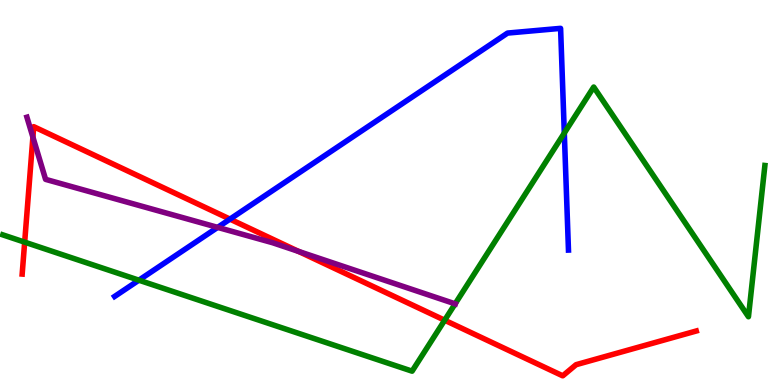[{'lines': ['blue', 'red'], 'intersections': [{'x': 2.97, 'y': 4.31}]}, {'lines': ['green', 'red'], 'intersections': [{'x': 0.318, 'y': 3.71}, {'x': 5.74, 'y': 1.68}]}, {'lines': ['purple', 'red'], 'intersections': [{'x': 0.425, 'y': 6.44}, {'x': 3.85, 'y': 3.47}]}, {'lines': ['blue', 'green'], 'intersections': [{'x': 1.79, 'y': 2.72}, {'x': 7.28, 'y': 6.54}]}, {'lines': ['blue', 'purple'], 'intersections': [{'x': 2.81, 'y': 4.09}]}, {'lines': ['green', 'purple'], 'intersections': [{'x': 5.87, 'y': 2.11}]}]